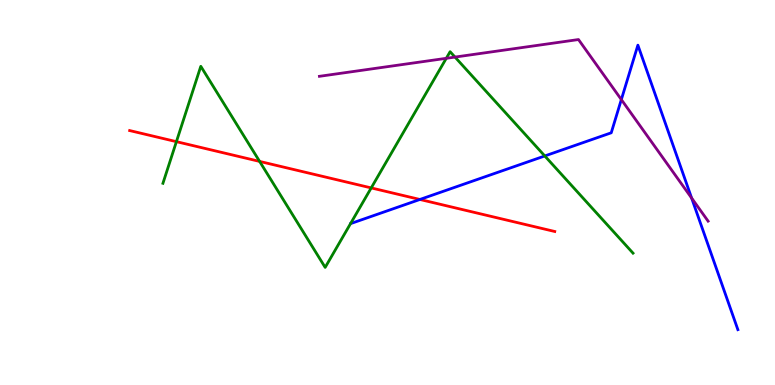[{'lines': ['blue', 'red'], 'intersections': [{'x': 5.42, 'y': 4.82}]}, {'lines': ['green', 'red'], 'intersections': [{'x': 2.28, 'y': 6.32}, {'x': 3.35, 'y': 5.81}, {'x': 4.79, 'y': 5.12}]}, {'lines': ['purple', 'red'], 'intersections': []}, {'lines': ['blue', 'green'], 'intersections': [{'x': 7.03, 'y': 5.95}]}, {'lines': ['blue', 'purple'], 'intersections': [{'x': 8.02, 'y': 7.41}, {'x': 8.92, 'y': 4.86}]}, {'lines': ['green', 'purple'], 'intersections': [{'x': 5.76, 'y': 8.49}, {'x': 5.87, 'y': 8.52}]}]